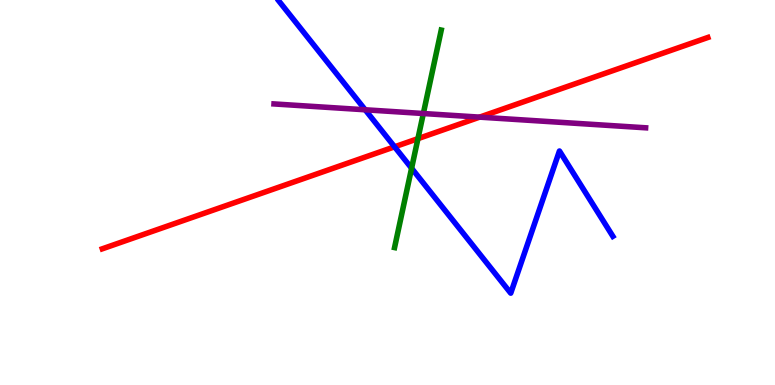[{'lines': ['blue', 'red'], 'intersections': [{'x': 5.09, 'y': 6.19}]}, {'lines': ['green', 'red'], 'intersections': [{'x': 5.39, 'y': 6.4}]}, {'lines': ['purple', 'red'], 'intersections': [{'x': 6.19, 'y': 6.96}]}, {'lines': ['blue', 'green'], 'intersections': [{'x': 5.31, 'y': 5.63}]}, {'lines': ['blue', 'purple'], 'intersections': [{'x': 4.71, 'y': 7.15}]}, {'lines': ['green', 'purple'], 'intersections': [{'x': 5.46, 'y': 7.05}]}]